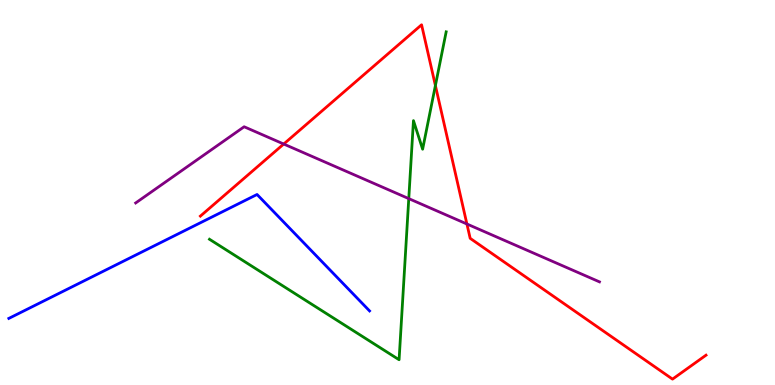[{'lines': ['blue', 'red'], 'intersections': []}, {'lines': ['green', 'red'], 'intersections': [{'x': 5.62, 'y': 7.78}]}, {'lines': ['purple', 'red'], 'intersections': [{'x': 3.66, 'y': 6.26}, {'x': 6.02, 'y': 4.18}]}, {'lines': ['blue', 'green'], 'intersections': []}, {'lines': ['blue', 'purple'], 'intersections': []}, {'lines': ['green', 'purple'], 'intersections': [{'x': 5.27, 'y': 4.84}]}]